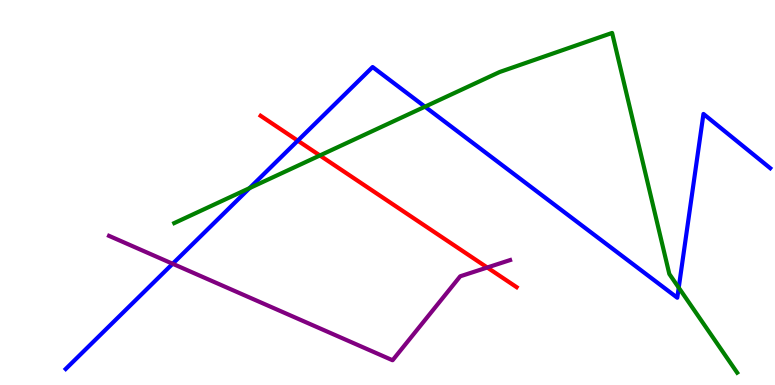[{'lines': ['blue', 'red'], 'intersections': [{'x': 3.84, 'y': 6.35}]}, {'lines': ['green', 'red'], 'intersections': [{'x': 4.13, 'y': 5.96}]}, {'lines': ['purple', 'red'], 'intersections': [{'x': 6.29, 'y': 3.05}]}, {'lines': ['blue', 'green'], 'intersections': [{'x': 3.22, 'y': 5.11}, {'x': 5.48, 'y': 7.23}, {'x': 8.76, 'y': 2.53}]}, {'lines': ['blue', 'purple'], 'intersections': [{'x': 2.23, 'y': 3.15}]}, {'lines': ['green', 'purple'], 'intersections': []}]